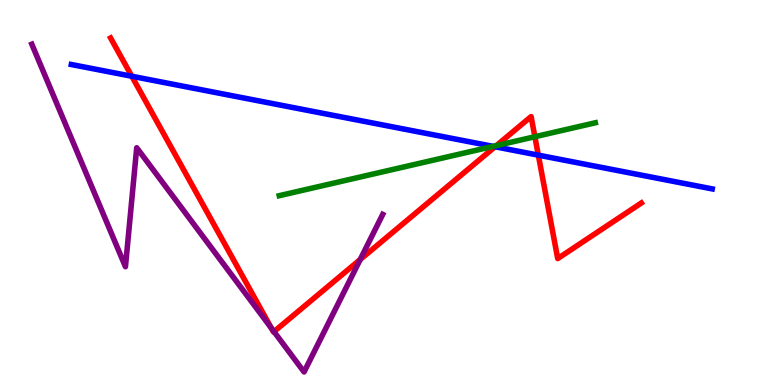[{'lines': ['blue', 'red'], 'intersections': [{'x': 1.7, 'y': 8.02}, {'x': 6.39, 'y': 6.19}, {'x': 6.95, 'y': 5.97}]}, {'lines': ['green', 'red'], 'intersections': [{'x': 6.41, 'y': 6.22}, {'x': 6.9, 'y': 6.45}]}, {'lines': ['purple', 'red'], 'intersections': [{'x': 3.5, 'y': 1.48}, {'x': 3.54, 'y': 1.39}, {'x': 4.65, 'y': 3.26}]}, {'lines': ['blue', 'green'], 'intersections': [{'x': 6.36, 'y': 6.2}]}, {'lines': ['blue', 'purple'], 'intersections': []}, {'lines': ['green', 'purple'], 'intersections': []}]